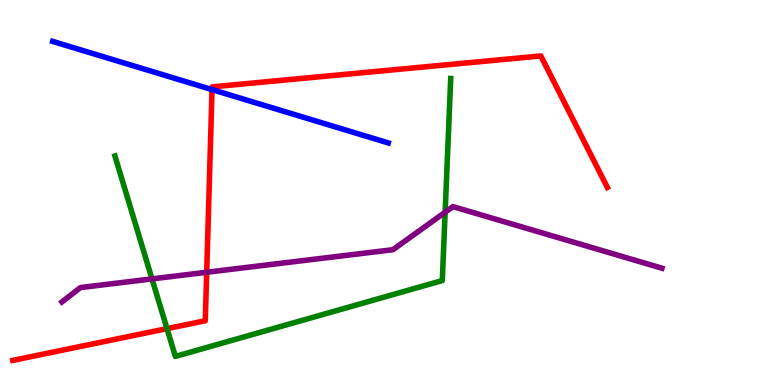[{'lines': ['blue', 'red'], 'intersections': [{'x': 2.74, 'y': 7.67}]}, {'lines': ['green', 'red'], 'intersections': [{'x': 2.15, 'y': 1.46}]}, {'lines': ['purple', 'red'], 'intersections': [{'x': 2.67, 'y': 2.93}]}, {'lines': ['blue', 'green'], 'intersections': []}, {'lines': ['blue', 'purple'], 'intersections': []}, {'lines': ['green', 'purple'], 'intersections': [{'x': 1.96, 'y': 2.76}, {'x': 5.74, 'y': 4.49}]}]